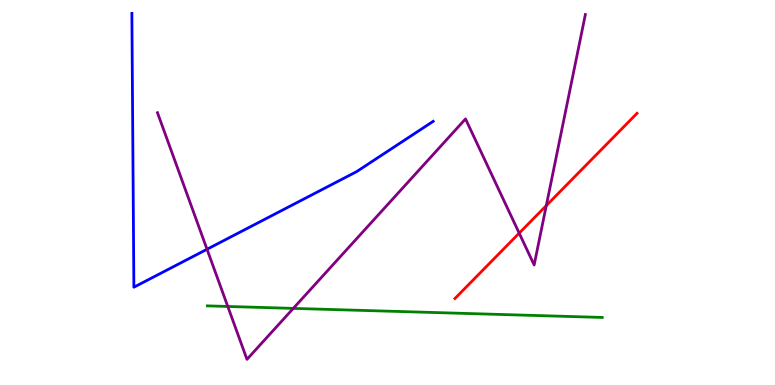[{'lines': ['blue', 'red'], 'intersections': []}, {'lines': ['green', 'red'], 'intersections': []}, {'lines': ['purple', 'red'], 'intersections': [{'x': 6.7, 'y': 3.94}, {'x': 7.05, 'y': 4.66}]}, {'lines': ['blue', 'green'], 'intersections': []}, {'lines': ['blue', 'purple'], 'intersections': [{'x': 2.67, 'y': 3.53}]}, {'lines': ['green', 'purple'], 'intersections': [{'x': 2.94, 'y': 2.04}, {'x': 3.78, 'y': 1.99}]}]